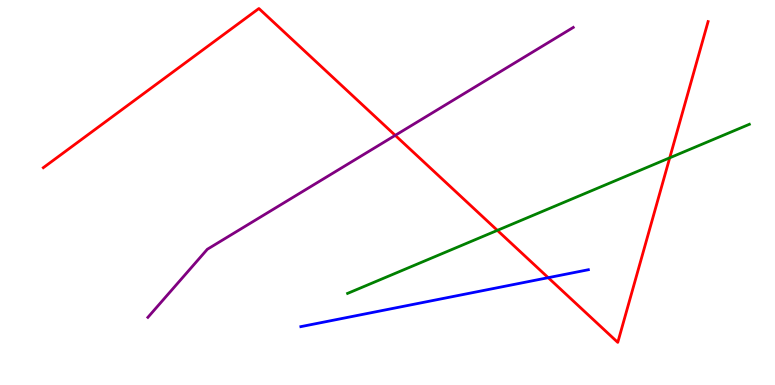[{'lines': ['blue', 'red'], 'intersections': [{'x': 7.07, 'y': 2.79}]}, {'lines': ['green', 'red'], 'intersections': [{'x': 6.42, 'y': 4.02}, {'x': 8.64, 'y': 5.9}]}, {'lines': ['purple', 'red'], 'intersections': [{'x': 5.1, 'y': 6.48}]}, {'lines': ['blue', 'green'], 'intersections': []}, {'lines': ['blue', 'purple'], 'intersections': []}, {'lines': ['green', 'purple'], 'intersections': []}]